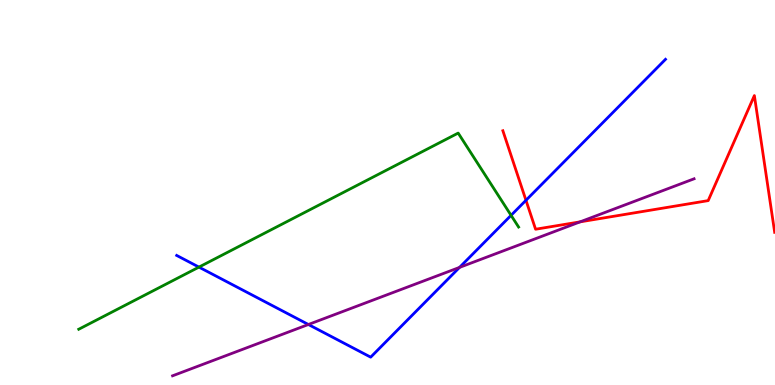[{'lines': ['blue', 'red'], 'intersections': [{'x': 6.79, 'y': 4.8}]}, {'lines': ['green', 'red'], 'intersections': []}, {'lines': ['purple', 'red'], 'intersections': [{'x': 7.49, 'y': 4.24}]}, {'lines': ['blue', 'green'], 'intersections': [{'x': 2.57, 'y': 3.06}, {'x': 6.59, 'y': 4.41}]}, {'lines': ['blue', 'purple'], 'intersections': [{'x': 3.98, 'y': 1.57}, {'x': 5.93, 'y': 3.05}]}, {'lines': ['green', 'purple'], 'intersections': []}]